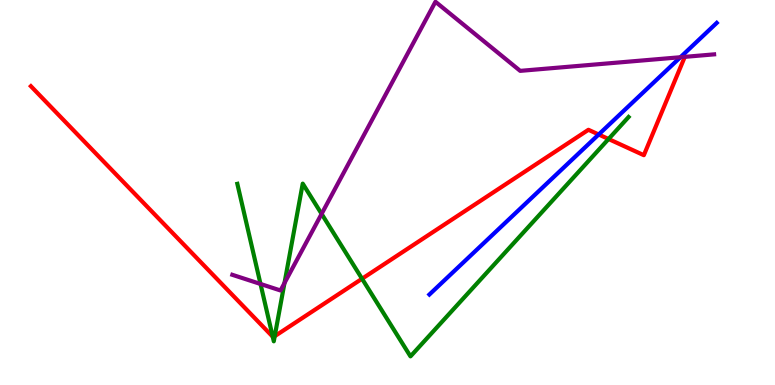[{'lines': ['blue', 'red'], 'intersections': [{'x': 7.73, 'y': 6.51}]}, {'lines': ['green', 'red'], 'intersections': [{'x': 3.52, 'y': 1.25}, {'x': 3.54, 'y': 1.27}, {'x': 4.67, 'y': 2.76}, {'x': 7.85, 'y': 6.39}]}, {'lines': ['purple', 'red'], 'intersections': [{'x': 8.84, 'y': 8.52}]}, {'lines': ['blue', 'green'], 'intersections': []}, {'lines': ['blue', 'purple'], 'intersections': [{'x': 8.78, 'y': 8.51}]}, {'lines': ['green', 'purple'], 'intersections': [{'x': 3.36, 'y': 2.62}, {'x': 3.67, 'y': 2.65}, {'x': 4.15, 'y': 4.44}]}]